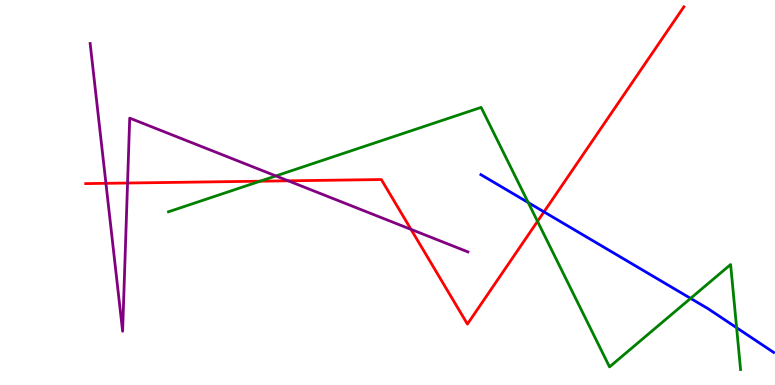[{'lines': ['blue', 'red'], 'intersections': [{'x': 7.02, 'y': 4.5}]}, {'lines': ['green', 'red'], 'intersections': [{'x': 3.36, 'y': 5.29}, {'x': 6.94, 'y': 4.25}]}, {'lines': ['purple', 'red'], 'intersections': [{'x': 1.37, 'y': 5.24}, {'x': 1.65, 'y': 5.25}, {'x': 3.72, 'y': 5.3}, {'x': 5.3, 'y': 4.04}]}, {'lines': ['blue', 'green'], 'intersections': [{'x': 6.82, 'y': 4.74}, {'x': 8.91, 'y': 2.25}, {'x': 9.5, 'y': 1.49}]}, {'lines': ['blue', 'purple'], 'intersections': []}, {'lines': ['green', 'purple'], 'intersections': [{'x': 3.56, 'y': 5.43}]}]